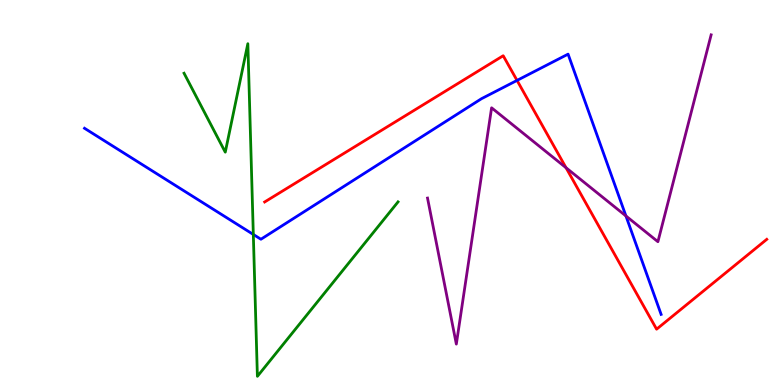[{'lines': ['blue', 'red'], 'intersections': [{'x': 6.67, 'y': 7.91}]}, {'lines': ['green', 'red'], 'intersections': []}, {'lines': ['purple', 'red'], 'intersections': [{'x': 7.3, 'y': 5.64}]}, {'lines': ['blue', 'green'], 'intersections': [{'x': 3.27, 'y': 3.91}]}, {'lines': ['blue', 'purple'], 'intersections': [{'x': 8.08, 'y': 4.39}]}, {'lines': ['green', 'purple'], 'intersections': []}]